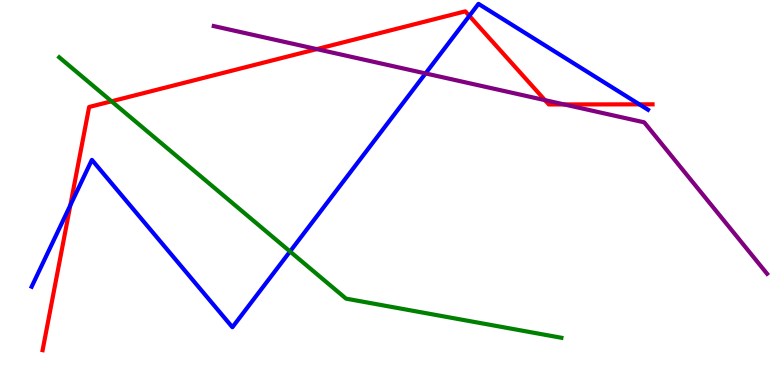[{'lines': ['blue', 'red'], 'intersections': [{'x': 0.908, 'y': 4.67}, {'x': 6.06, 'y': 9.59}, {'x': 8.25, 'y': 7.29}]}, {'lines': ['green', 'red'], 'intersections': [{'x': 1.44, 'y': 7.37}]}, {'lines': ['purple', 'red'], 'intersections': [{'x': 4.09, 'y': 8.72}, {'x': 7.03, 'y': 7.4}, {'x': 7.28, 'y': 7.29}]}, {'lines': ['blue', 'green'], 'intersections': [{'x': 3.74, 'y': 3.47}]}, {'lines': ['blue', 'purple'], 'intersections': [{'x': 5.49, 'y': 8.09}]}, {'lines': ['green', 'purple'], 'intersections': []}]